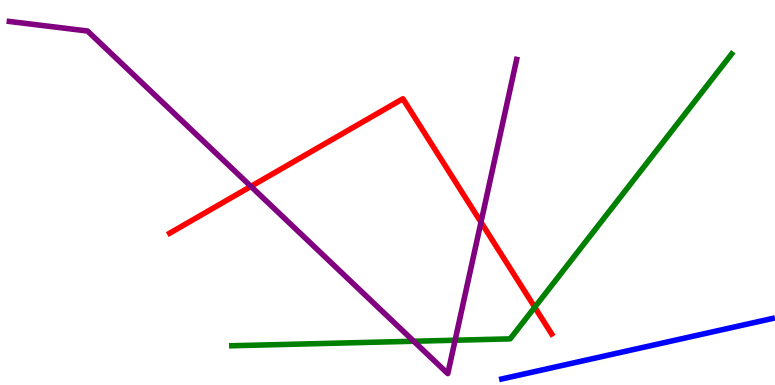[{'lines': ['blue', 'red'], 'intersections': []}, {'lines': ['green', 'red'], 'intersections': [{'x': 6.9, 'y': 2.02}]}, {'lines': ['purple', 'red'], 'intersections': [{'x': 3.24, 'y': 5.16}, {'x': 6.21, 'y': 4.23}]}, {'lines': ['blue', 'green'], 'intersections': []}, {'lines': ['blue', 'purple'], 'intersections': []}, {'lines': ['green', 'purple'], 'intersections': [{'x': 5.34, 'y': 1.14}, {'x': 5.87, 'y': 1.16}]}]